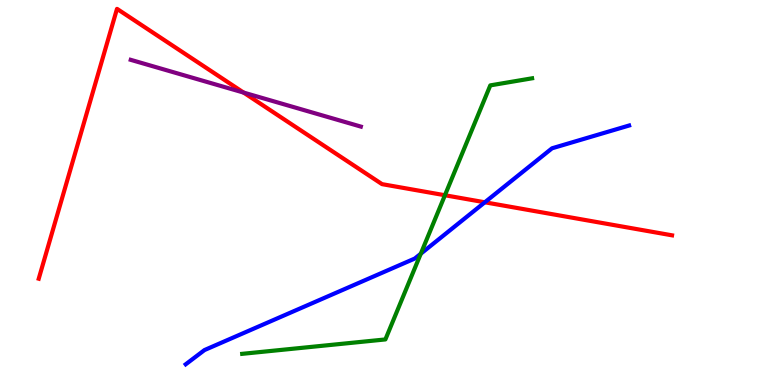[{'lines': ['blue', 'red'], 'intersections': [{'x': 6.26, 'y': 4.75}]}, {'lines': ['green', 'red'], 'intersections': [{'x': 5.74, 'y': 4.93}]}, {'lines': ['purple', 'red'], 'intersections': [{'x': 3.14, 'y': 7.6}]}, {'lines': ['blue', 'green'], 'intersections': [{'x': 5.43, 'y': 3.41}]}, {'lines': ['blue', 'purple'], 'intersections': []}, {'lines': ['green', 'purple'], 'intersections': []}]